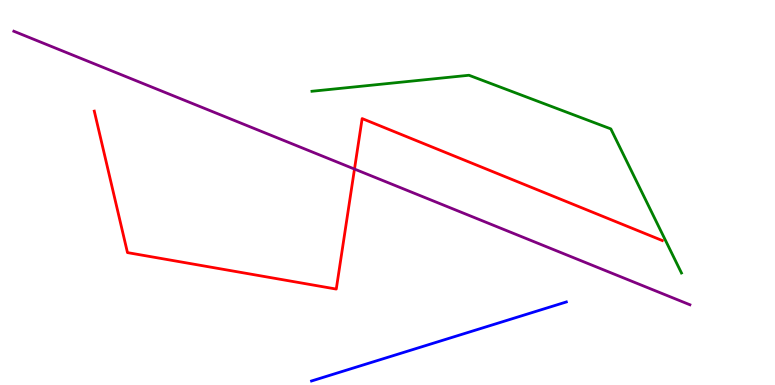[{'lines': ['blue', 'red'], 'intersections': []}, {'lines': ['green', 'red'], 'intersections': []}, {'lines': ['purple', 'red'], 'intersections': [{'x': 4.57, 'y': 5.61}]}, {'lines': ['blue', 'green'], 'intersections': []}, {'lines': ['blue', 'purple'], 'intersections': []}, {'lines': ['green', 'purple'], 'intersections': []}]